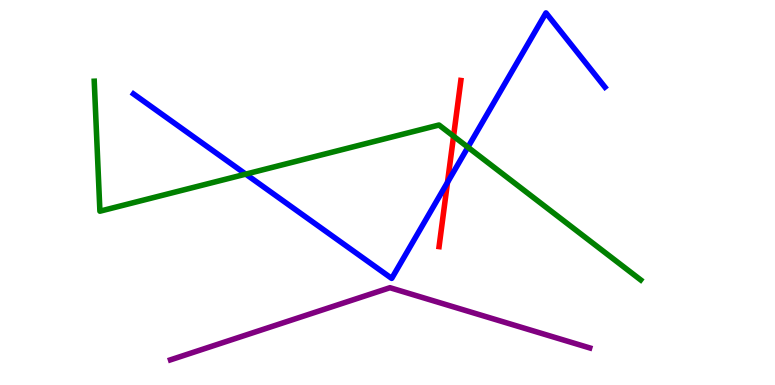[{'lines': ['blue', 'red'], 'intersections': [{'x': 5.77, 'y': 5.26}]}, {'lines': ['green', 'red'], 'intersections': [{'x': 5.85, 'y': 6.46}]}, {'lines': ['purple', 'red'], 'intersections': []}, {'lines': ['blue', 'green'], 'intersections': [{'x': 3.17, 'y': 5.48}, {'x': 6.04, 'y': 6.18}]}, {'lines': ['blue', 'purple'], 'intersections': []}, {'lines': ['green', 'purple'], 'intersections': []}]